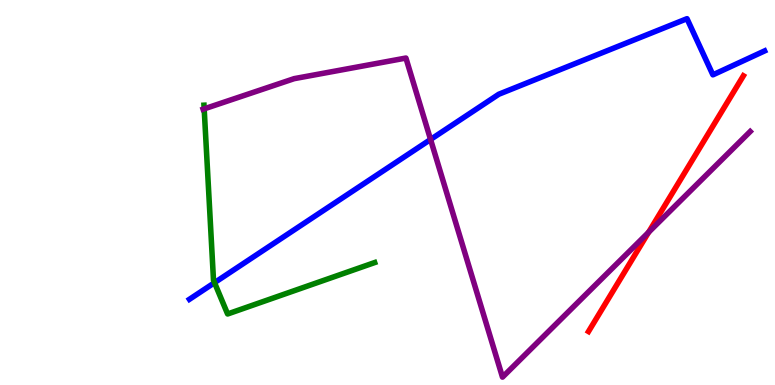[{'lines': ['blue', 'red'], 'intersections': []}, {'lines': ['green', 'red'], 'intersections': []}, {'lines': ['purple', 'red'], 'intersections': [{'x': 8.37, 'y': 3.97}]}, {'lines': ['blue', 'green'], 'intersections': [{'x': 2.77, 'y': 2.66}]}, {'lines': ['blue', 'purple'], 'intersections': [{'x': 5.56, 'y': 6.38}]}, {'lines': ['green', 'purple'], 'intersections': [{'x': 2.63, 'y': 7.17}]}]